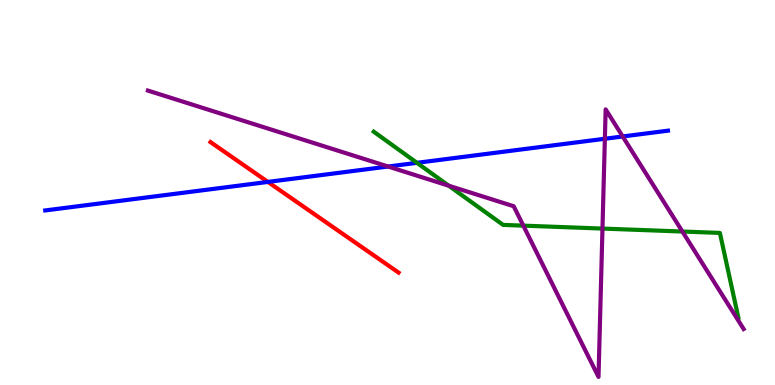[{'lines': ['blue', 'red'], 'intersections': [{'x': 3.46, 'y': 5.27}]}, {'lines': ['green', 'red'], 'intersections': []}, {'lines': ['purple', 'red'], 'intersections': []}, {'lines': ['blue', 'green'], 'intersections': [{'x': 5.38, 'y': 5.77}]}, {'lines': ['blue', 'purple'], 'intersections': [{'x': 5.01, 'y': 5.67}, {'x': 7.8, 'y': 6.4}, {'x': 8.03, 'y': 6.46}]}, {'lines': ['green', 'purple'], 'intersections': [{'x': 5.79, 'y': 5.18}, {'x': 6.75, 'y': 4.14}, {'x': 7.77, 'y': 4.06}, {'x': 8.81, 'y': 3.99}]}]